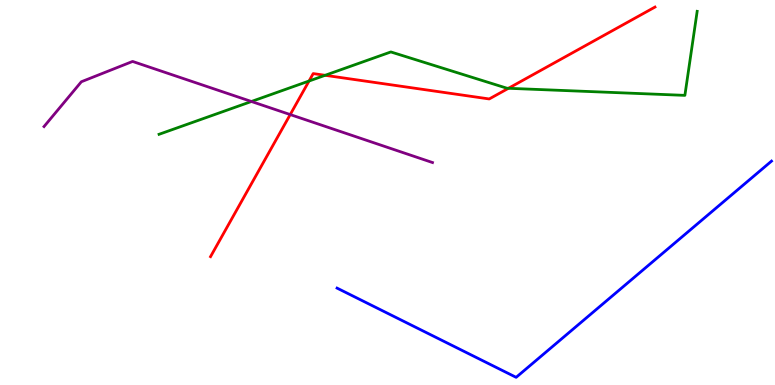[{'lines': ['blue', 'red'], 'intersections': []}, {'lines': ['green', 'red'], 'intersections': [{'x': 3.99, 'y': 7.9}, {'x': 4.19, 'y': 8.04}, {'x': 6.56, 'y': 7.71}]}, {'lines': ['purple', 'red'], 'intersections': [{'x': 3.74, 'y': 7.02}]}, {'lines': ['blue', 'green'], 'intersections': []}, {'lines': ['blue', 'purple'], 'intersections': []}, {'lines': ['green', 'purple'], 'intersections': [{'x': 3.24, 'y': 7.36}]}]